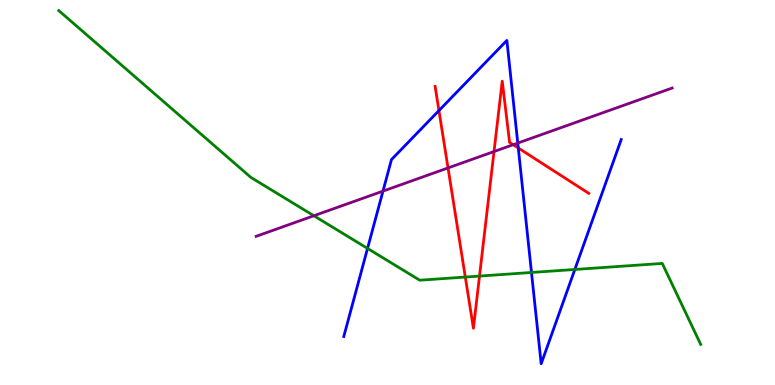[{'lines': ['blue', 'red'], 'intersections': [{'x': 5.66, 'y': 7.13}, {'x': 6.69, 'y': 6.16}]}, {'lines': ['green', 'red'], 'intersections': [{'x': 6.0, 'y': 2.8}, {'x': 6.19, 'y': 2.83}]}, {'lines': ['purple', 'red'], 'intersections': [{'x': 5.78, 'y': 5.64}, {'x': 6.37, 'y': 6.06}, {'x': 6.62, 'y': 6.24}]}, {'lines': ['blue', 'green'], 'intersections': [{'x': 4.74, 'y': 3.55}, {'x': 6.86, 'y': 2.92}, {'x': 7.42, 'y': 3.0}]}, {'lines': ['blue', 'purple'], 'intersections': [{'x': 4.94, 'y': 5.04}, {'x': 6.68, 'y': 6.28}]}, {'lines': ['green', 'purple'], 'intersections': [{'x': 4.05, 'y': 4.4}]}]